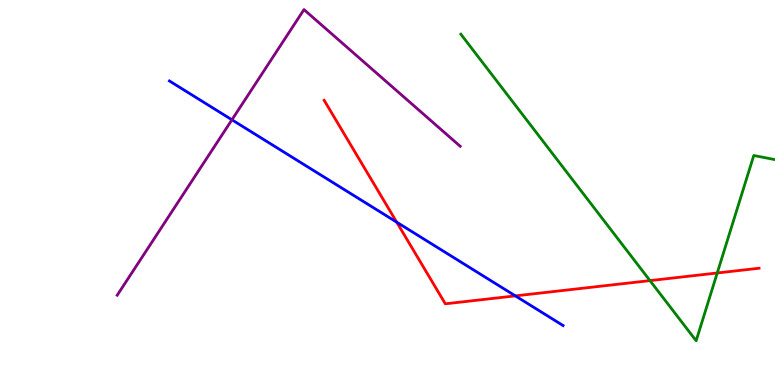[{'lines': ['blue', 'red'], 'intersections': [{'x': 5.12, 'y': 4.23}, {'x': 6.65, 'y': 2.31}]}, {'lines': ['green', 'red'], 'intersections': [{'x': 8.39, 'y': 2.71}, {'x': 9.25, 'y': 2.91}]}, {'lines': ['purple', 'red'], 'intersections': []}, {'lines': ['blue', 'green'], 'intersections': []}, {'lines': ['blue', 'purple'], 'intersections': [{'x': 2.99, 'y': 6.89}]}, {'lines': ['green', 'purple'], 'intersections': []}]